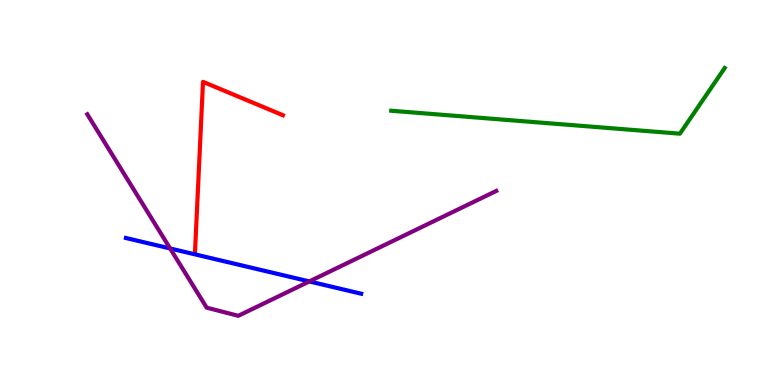[{'lines': ['blue', 'red'], 'intersections': []}, {'lines': ['green', 'red'], 'intersections': []}, {'lines': ['purple', 'red'], 'intersections': []}, {'lines': ['blue', 'green'], 'intersections': []}, {'lines': ['blue', 'purple'], 'intersections': [{'x': 2.2, 'y': 3.55}, {'x': 3.99, 'y': 2.69}]}, {'lines': ['green', 'purple'], 'intersections': []}]